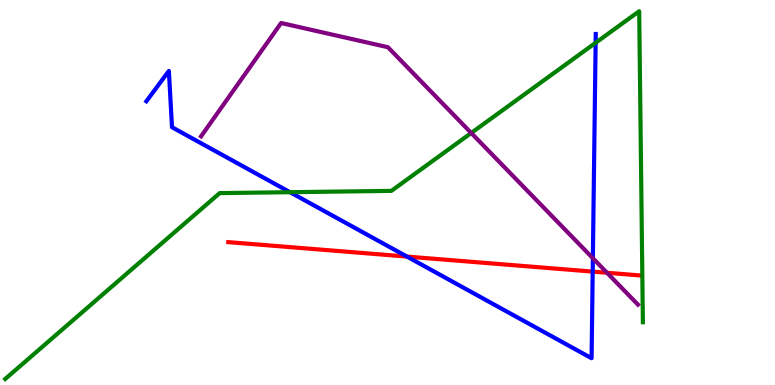[{'lines': ['blue', 'red'], 'intersections': [{'x': 5.25, 'y': 3.34}, {'x': 7.65, 'y': 2.95}]}, {'lines': ['green', 'red'], 'intersections': []}, {'lines': ['purple', 'red'], 'intersections': [{'x': 7.83, 'y': 2.92}]}, {'lines': ['blue', 'green'], 'intersections': [{'x': 3.74, 'y': 5.01}, {'x': 7.69, 'y': 8.89}]}, {'lines': ['blue', 'purple'], 'intersections': [{'x': 7.65, 'y': 3.29}]}, {'lines': ['green', 'purple'], 'intersections': [{'x': 6.08, 'y': 6.55}]}]